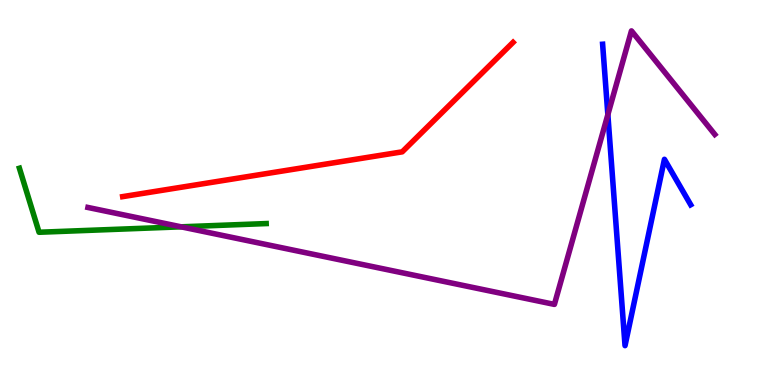[{'lines': ['blue', 'red'], 'intersections': []}, {'lines': ['green', 'red'], 'intersections': []}, {'lines': ['purple', 'red'], 'intersections': []}, {'lines': ['blue', 'green'], 'intersections': []}, {'lines': ['blue', 'purple'], 'intersections': [{'x': 7.84, 'y': 7.02}]}, {'lines': ['green', 'purple'], 'intersections': [{'x': 2.34, 'y': 4.11}]}]